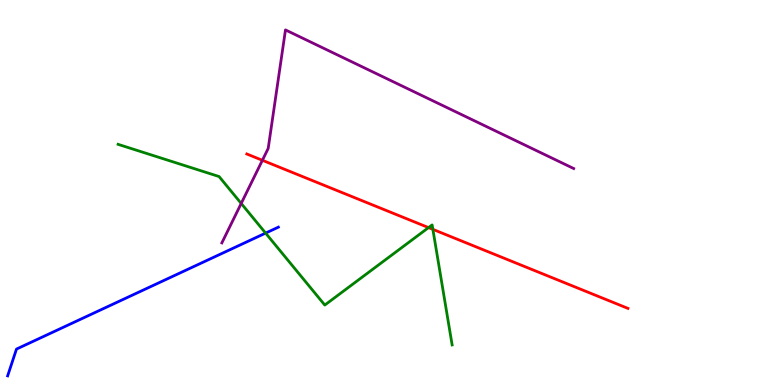[{'lines': ['blue', 'red'], 'intersections': []}, {'lines': ['green', 'red'], 'intersections': [{'x': 5.53, 'y': 4.09}, {'x': 5.59, 'y': 4.04}]}, {'lines': ['purple', 'red'], 'intersections': [{'x': 3.39, 'y': 5.84}]}, {'lines': ['blue', 'green'], 'intersections': [{'x': 3.43, 'y': 3.95}]}, {'lines': ['blue', 'purple'], 'intersections': []}, {'lines': ['green', 'purple'], 'intersections': [{'x': 3.11, 'y': 4.72}]}]